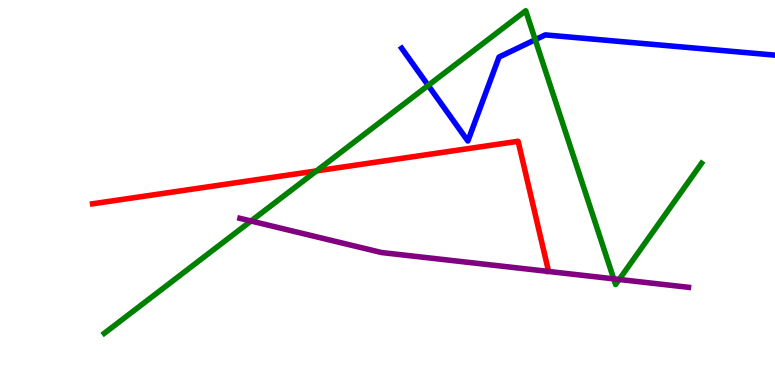[{'lines': ['blue', 'red'], 'intersections': []}, {'lines': ['green', 'red'], 'intersections': [{'x': 4.08, 'y': 5.56}]}, {'lines': ['purple', 'red'], 'intersections': []}, {'lines': ['blue', 'green'], 'intersections': [{'x': 5.53, 'y': 7.78}, {'x': 6.91, 'y': 8.97}]}, {'lines': ['blue', 'purple'], 'intersections': []}, {'lines': ['green', 'purple'], 'intersections': [{'x': 3.24, 'y': 4.26}, {'x': 7.92, 'y': 2.76}, {'x': 7.99, 'y': 2.74}]}]